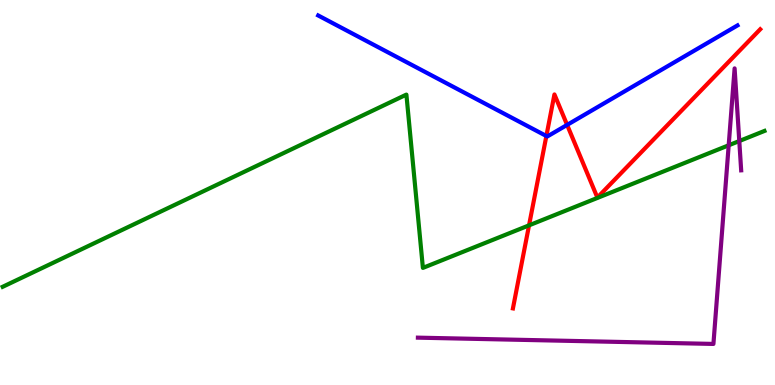[{'lines': ['blue', 'red'], 'intersections': [{'x': 7.05, 'y': 6.47}, {'x': 7.32, 'y': 6.76}]}, {'lines': ['green', 'red'], 'intersections': [{'x': 6.83, 'y': 4.15}]}, {'lines': ['purple', 'red'], 'intersections': []}, {'lines': ['blue', 'green'], 'intersections': []}, {'lines': ['blue', 'purple'], 'intersections': []}, {'lines': ['green', 'purple'], 'intersections': [{'x': 9.4, 'y': 6.23}, {'x': 9.54, 'y': 6.34}]}]